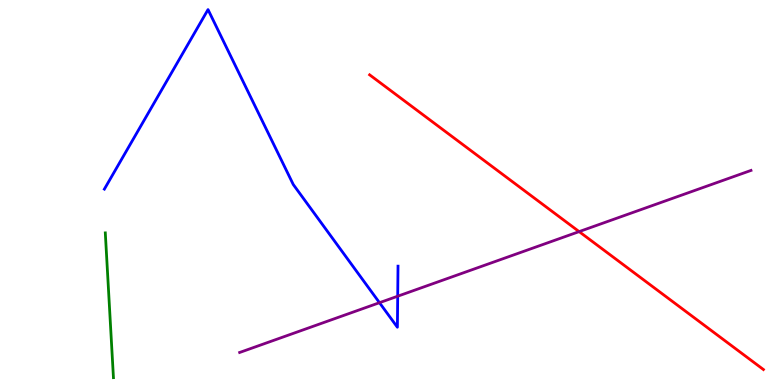[{'lines': ['blue', 'red'], 'intersections': []}, {'lines': ['green', 'red'], 'intersections': []}, {'lines': ['purple', 'red'], 'intersections': [{'x': 7.47, 'y': 3.98}]}, {'lines': ['blue', 'green'], 'intersections': []}, {'lines': ['blue', 'purple'], 'intersections': [{'x': 4.9, 'y': 2.14}, {'x': 5.13, 'y': 2.31}]}, {'lines': ['green', 'purple'], 'intersections': []}]